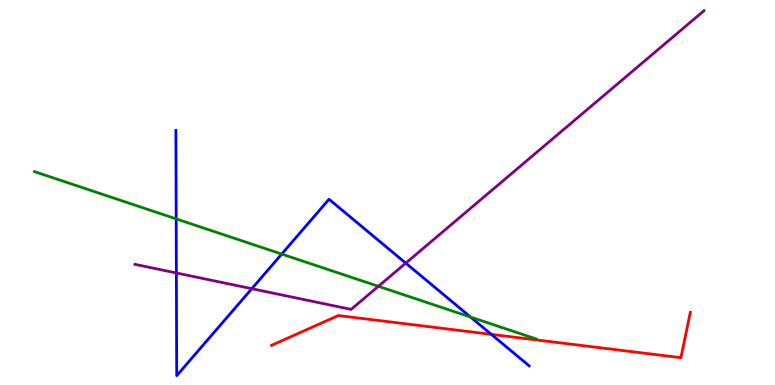[{'lines': ['blue', 'red'], 'intersections': [{'x': 6.34, 'y': 1.32}]}, {'lines': ['green', 'red'], 'intersections': []}, {'lines': ['purple', 'red'], 'intersections': []}, {'lines': ['blue', 'green'], 'intersections': [{'x': 2.27, 'y': 4.31}, {'x': 3.63, 'y': 3.4}, {'x': 6.07, 'y': 1.76}]}, {'lines': ['blue', 'purple'], 'intersections': [{'x': 2.28, 'y': 2.91}, {'x': 3.25, 'y': 2.5}, {'x': 5.24, 'y': 3.17}]}, {'lines': ['green', 'purple'], 'intersections': [{'x': 4.88, 'y': 2.56}]}]